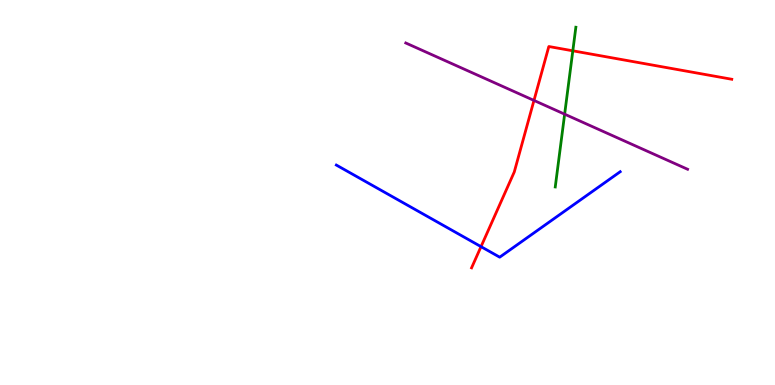[{'lines': ['blue', 'red'], 'intersections': [{'x': 6.21, 'y': 3.59}]}, {'lines': ['green', 'red'], 'intersections': [{'x': 7.39, 'y': 8.68}]}, {'lines': ['purple', 'red'], 'intersections': [{'x': 6.89, 'y': 7.39}]}, {'lines': ['blue', 'green'], 'intersections': []}, {'lines': ['blue', 'purple'], 'intersections': []}, {'lines': ['green', 'purple'], 'intersections': [{'x': 7.29, 'y': 7.03}]}]